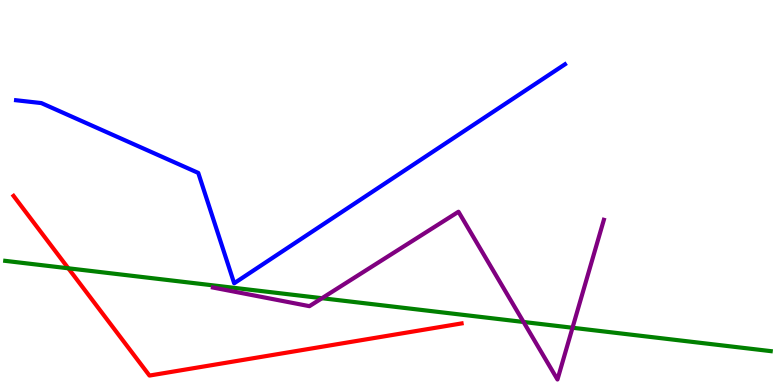[{'lines': ['blue', 'red'], 'intersections': []}, {'lines': ['green', 'red'], 'intersections': [{'x': 0.882, 'y': 3.03}]}, {'lines': ['purple', 'red'], 'intersections': []}, {'lines': ['blue', 'green'], 'intersections': []}, {'lines': ['blue', 'purple'], 'intersections': []}, {'lines': ['green', 'purple'], 'intersections': [{'x': 4.15, 'y': 2.25}, {'x': 6.76, 'y': 1.64}, {'x': 7.39, 'y': 1.49}]}]